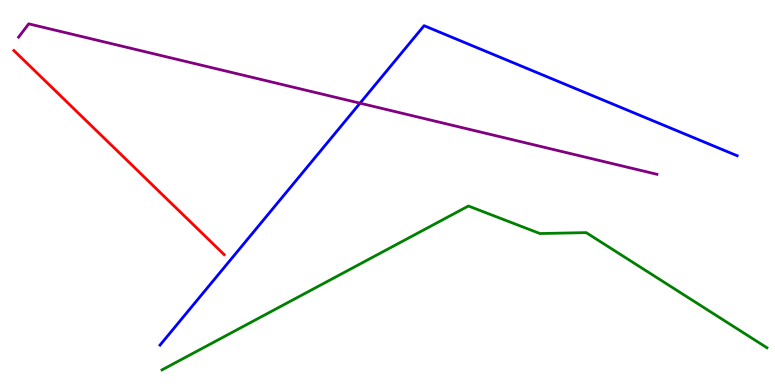[{'lines': ['blue', 'red'], 'intersections': []}, {'lines': ['green', 'red'], 'intersections': []}, {'lines': ['purple', 'red'], 'intersections': []}, {'lines': ['blue', 'green'], 'intersections': []}, {'lines': ['blue', 'purple'], 'intersections': [{'x': 4.65, 'y': 7.32}]}, {'lines': ['green', 'purple'], 'intersections': []}]